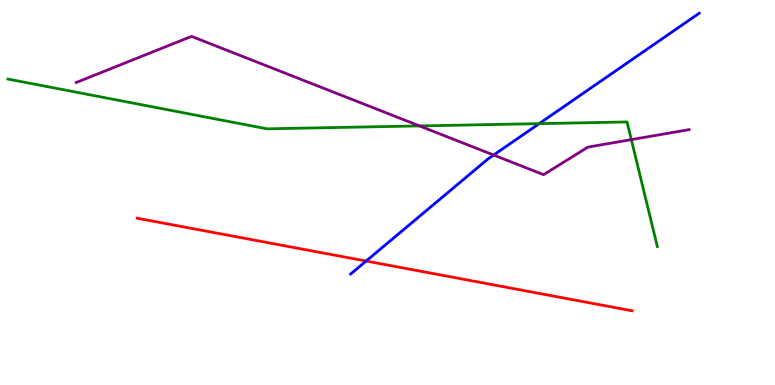[{'lines': ['blue', 'red'], 'intersections': [{'x': 4.72, 'y': 3.22}]}, {'lines': ['green', 'red'], 'intersections': []}, {'lines': ['purple', 'red'], 'intersections': []}, {'lines': ['blue', 'green'], 'intersections': [{'x': 6.96, 'y': 6.79}]}, {'lines': ['blue', 'purple'], 'intersections': [{'x': 6.37, 'y': 5.97}]}, {'lines': ['green', 'purple'], 'intersections': [{'x': 5.41, 'y': 6.73}, {'x': 8.15, 'y': 6.37}]}]